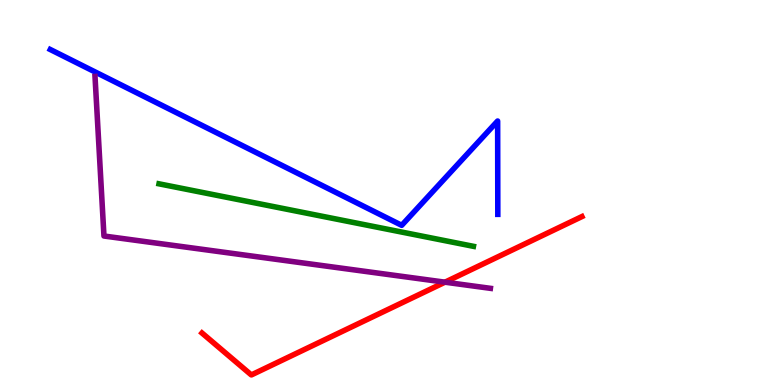[{'lines': ['blue', 'red'], 'intersections': []}, {'lines': ['green', 'red'], 'intersections': []}, {'lines': ['purple', 'red'], 'intersections': [{'x': 5.74, 'y': 2.67}]}, {'lines': ['blue', 'green'], 'intersections': []}, {'lines': ['blue', 'purple'], 'intersections': []}, {'lines': ['green', 'purple'], 'intersections': []}]